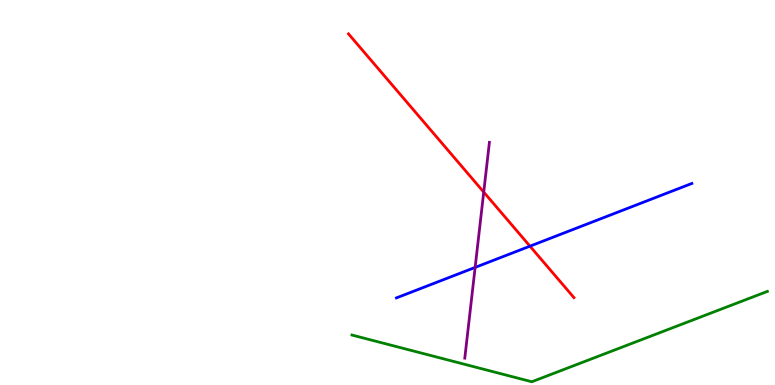[{'lines': ['blue', 'red'], 'intersections': [{'x': 6.84, 'y': 3.61}]}, {'lines': ['green', 'red'], 'intersections': []}, {'lines': ['purple', 'red'], 'intersections': [{'x': 6.24, 'y': 5.01}]}, {'lines': ['blue', 'green'], 'intersections': []}, {'lines': ['blue', 'purple'], 'intersections': [{'x': 6.13, 'y': 3.05}]}, {'lines': ['green', 'purple'], 'intersections': []}]